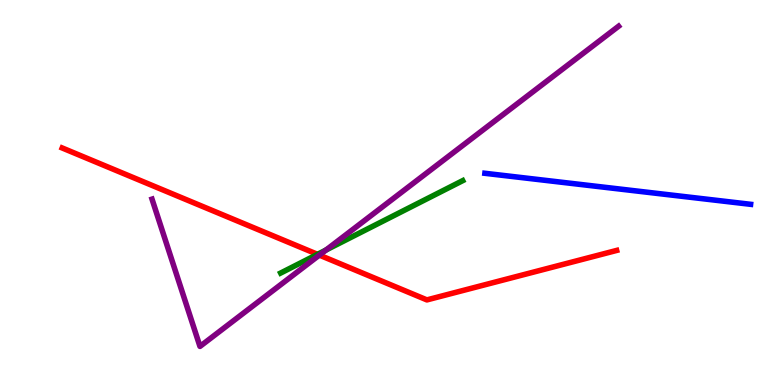[{'lines': ['blue', 'red'], 'intersections': []}, {'lines': ['green', 'red'], 'intersections': [{'x': 4.1, 'y': 3.39}]}, {'lines': ['purple', 'red'], 'intersections': [{'x': 4.12, 'y': 3.37}]}, {'lines': ['blue', 'green'], 'intersections': []}, {'lines': ['blue', 'purple'], 'intersections': []}, {'lines': ['green', 'purple'], 'intersections': [{'x': 4.21, 'y': 3.51}]}]